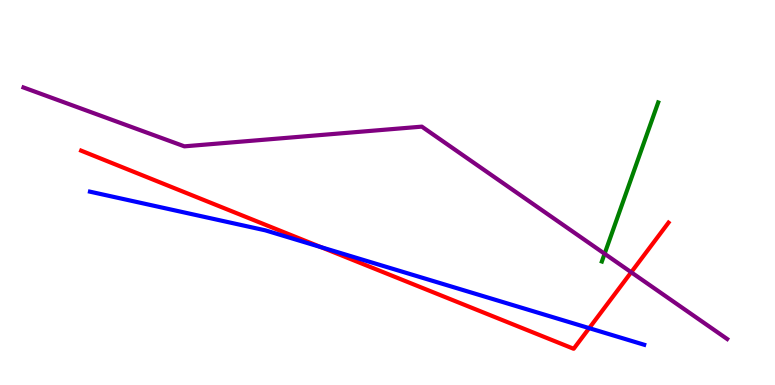[{'lines': ['blue', 'red'], 'intersections': [{'x': 4.14, 'y': 3.58}, {'x': 7.6, 'y': 1.48}]}, {'lines': ['green', 'red'], 'intersections': []}, {'lines': ['purple', 'red'], 'intersections': [{'x': 8.14, 'y': 2.93}]}, {'lines': ['blue', 'green'], 'intersections': []}, {'lines': ['blue', 'purple'], 'intersections': []}, {'lines': ['green', 'purple'], 'intersections': [{'x': 7.8, 'y': 3.41}]}]